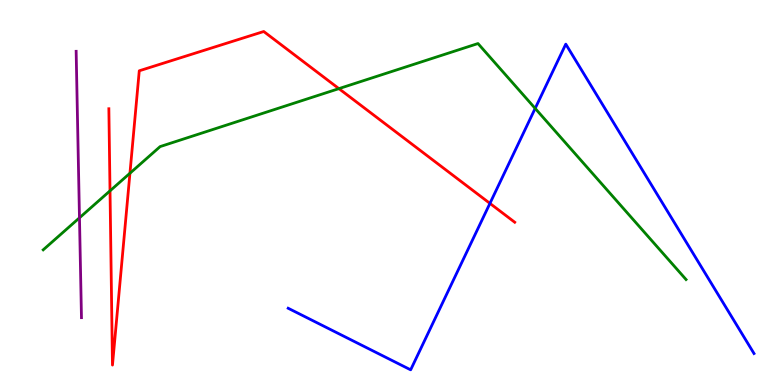[{'lines': ['blue', 'red'], 'intersections': [{'x': 6.32, 'y': 4.72}]}, {'lines': ['green', 'red'], 'intersections': [{'x': 1.42, 'y': 5.04}, {'x': 1.68, 'y': 5.5}, {'x': 4.37, 'y': 7.7}]}, {'lines': ['purple', 'red'], 'intersections': []}, {'lines': ['blue', 'green'], 'intersections': [{'x': 6.91, 'y': 7.18}]}, {'lines': ['blue', 'purple'], 'intersections': []}, {'lines': ['green', 'purple'], 'intersections': [{'x': 1.03, 'y': 4.34}]}]